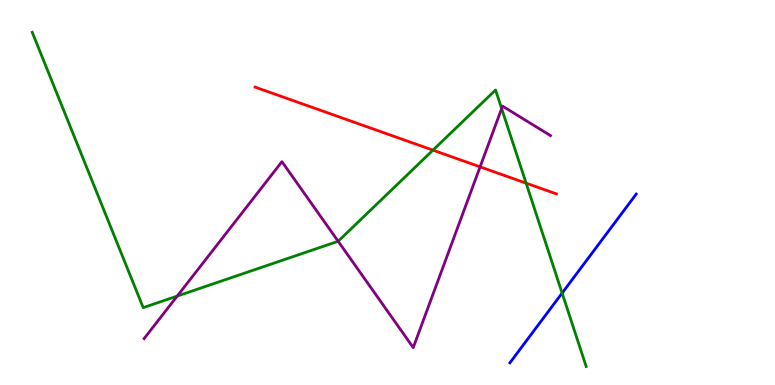[{'lines': ['blue', 'red'], 'intersections': []}, {'lines': ['green', 'red'], 'intersections': [{'x': 5.59, 'y': 6.1}, {'x': 6.79, 'y': 5.24}]}, {'lines': ['purple', 'red'], 'intersections': [{'x': 6.19, 'y': 5.67}]}, {'lines': ['blue', 'green'], 'intersections': [{'x': 7.25, 'y': 2.39}]}, {'lines': ['blue', 'purple'], 'intersections': []}, {'lines': ['green', 'purple'], 'intersections': [{'x': 2.29, 'y': 2.31}, {'x': 4.36, 'y': 3.73}, {'x': 6.47, 'y': 7.18}]}]